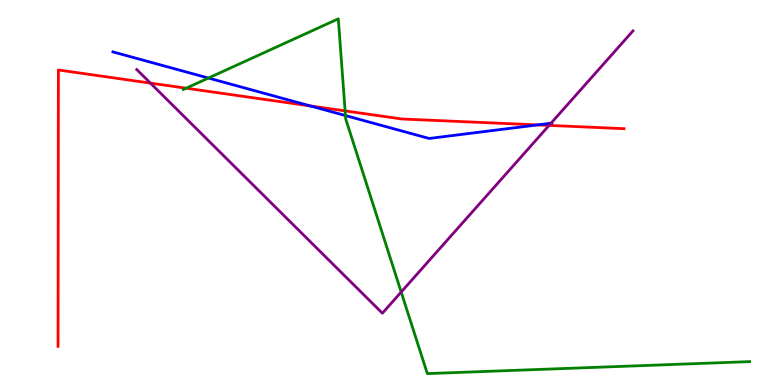[{'lines': ['blue', 'red'], 'intersections': [{'x': 4.0, 'y': 7.25}, {'x': 6.94, 'y': 6.76}]}, {'lines': ['green', 'red'], 'intersections': [{'x': 2.4, 'y': 7.71}, {'x': 4.45, 'y': 7.12}]}, {'lines': ['purple', 'red'], 'intersections': [{'x': 1.94, 'y': 7.84}, {'x': 7.08, 'y': 6.74}]}, {'lines': ['blue', 'green'], 'intersections': [{'x': 2.69, 'y': 7.97}, {'x': 4.46, 'y': 7.0}]}, {'lines': ['blue', 'purple'], 'intersections': [{'x': 7.11, 'y': 6.8}]}, {'lines': ['green', 'purple'], 'intersections': [{'x': 5.18, 'y': 2.41}]}]